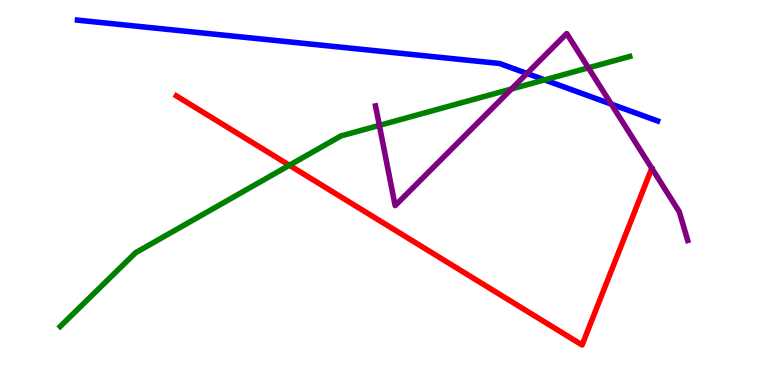[{'lines': ['blue', 'red'], 'intersections': []}, {'lines': ['green', 'red'], 'intersections': [{'x': 3.73, 'y': 5.71}]}, {'lines': ['purple', 'red'], 'intersections': []}, {'lines': ['blue', 'green'], 'intersections': [{'x': 7.03, 'y': 7.93}]}, {'lines': ['blue', 'purple'], 'intersections': [{'x': 6.8, 'y': 8.09}, {'x': 7.89, 'y': 7.3}]}, {'lines': ['green', 'purple'], 'intersections': [{'x': 4.89, 'y': 6.74}, {'x': 6.6, 'y': 7.69}, {'x': 7.59, 'y': 8.24}]}]